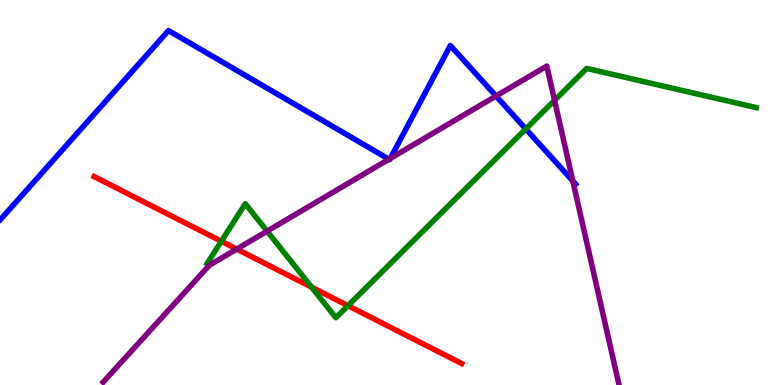[{'lines': ['blue', 'red'], 'intersections': []}, {'lines': ['green', 'red'], 'intersections': [{'x': 2.86, 'y': 3.73}, {'x': 4.02, 'y': 2.54}, {'x': 4.49, 'y': 2.06}]}, {'lines': ['purple', 'red'], 'intersections': [{'x': 3.05, 'y': 3.53}]}, {'lines': ['blue', 'green'], 'intersections': [{'x': 6.78, 'y': 6.65}]}, {'lines': ['blue', 'purple'], 'intersections': [{'x': 5.02, 'y': 5.86}, {'x': 5.04, 'y': 5.88}, {'x': 6.4, 'y': 7.51}, {'x': 7.39, 'y': 5.3}]}, {'lines': ['green', 'purple'], 'intersections': [{'x': 3.45, 'y': 4.0}, {'x': 7.16, 'y': 7.39}]}]